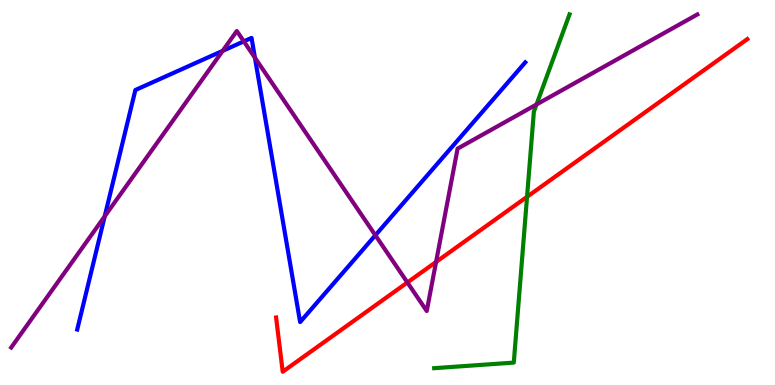[{'lines': ['blue', 'red'], 'intersections': []}, {'lines': ['green', 'red'], 'intersections': [{'x': 6.8, 'y': 4.89}]}, {'lines': ['purple', 'red'], 'intersections': [{'x': 5.26, 'y': 2.66}, {'x': 5.63, 'y': 3.2}]}, {'lines': ['blue', 'green'], 'intersections': []}, {'lines': ['blue', 'purple'], 'intersections': [{'x': 1.35, 'y': 4.38}, {'x': 2.87, 'y': 8.68}, {'x': 3.15, 'y': 8.93}, {'x': 3.29, 'y': 8.5}, {'x': 4.84, 'y': 3.89}]}, {'lines': ['green', 'purple'], 'intersections': [{'x': 6.92, 'y': 7.29}]}]